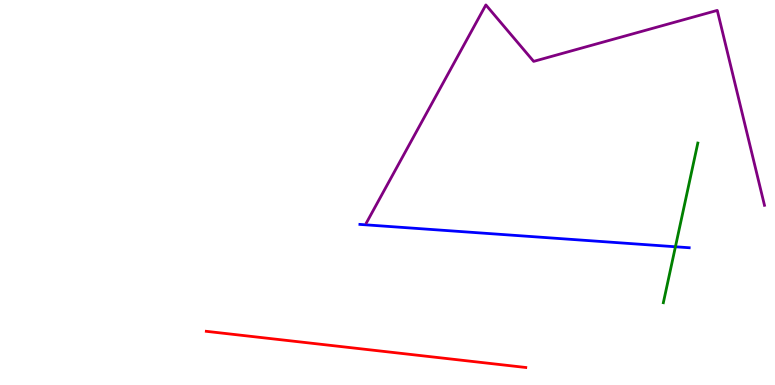[{'lines': ['blue', 'red'], 'intersections': []}, {'lines': ['green', 'red'], 'intersections': []}, {'lines': ['purple', 'red'], 'intersections': []}, {'lines': ['blue', 'green'], 'intersections': [{'x': 8.72, 'y': 3.59}]}, {'lines': ['blue', 'purple'], 'intersections': []}, {'lines': ['green', 'purple'], 'intersections': []}]